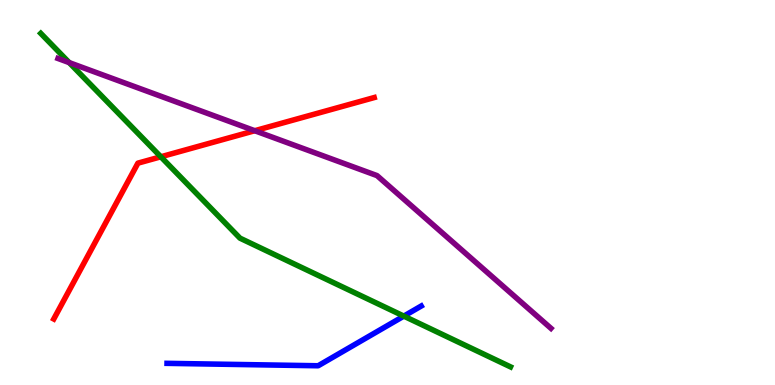[{'lines': ['blue', 'red'], 'intersections': []}, {'lines': ['green', 'red'], 'intersections': [{'x': 2.08, 'y': 5.93}]}, {'lines': ['purple', 'red'], 'intersections': [{'x': 3.29, 'y': 6.6}]}, {'lines': ['blue', 'green'], 'intersections': [{'x': 5.21, 'y': 1.79}]}, {'lines': ['blue', 'purple'], 'intersections': []}, {'lines': ['green', 'purple'], 'intersections': [{'x': 0.893, 'y': 8.37}]}]